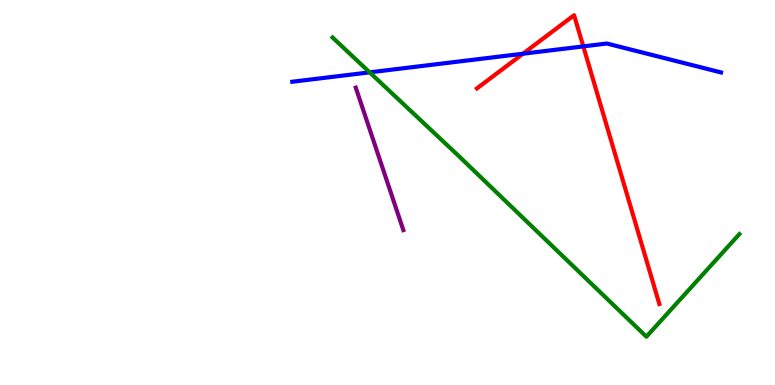[{'lines': ['blue', 'red'], 'intersections': [{'x': 6.75, 'y': 8.6}, {'x': 7.53, 'y': 8.8}]}, {'lines': ['green', 'red'], 'intersections': []}, {'lines': ['purple', 'red'], 'intersections': []}, {'lines': ['blue', 'green'], 'intersections': [{'x': 4.77, 'y': 8.12}]}, {'lines': ['blue', 'purple'], 'intersections': []}, {'lines': ['green', 'purple'], 'intersections': []}]